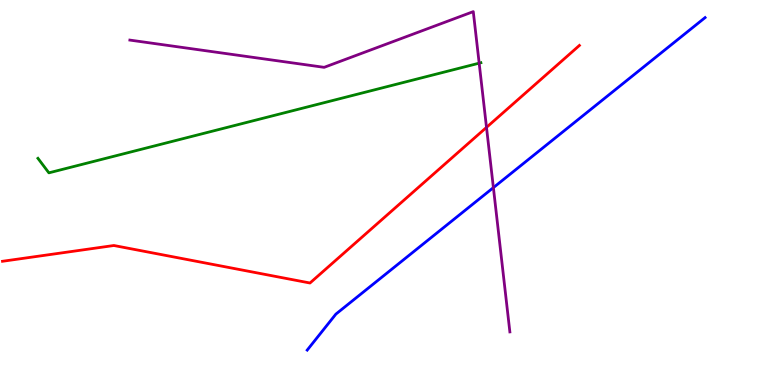[{'lines': ['blue', 'red'], 'intersections': []}, {'lines': ['green', 'red'], 'intersections': []}, {'lines': ['purple', 'red'], 'intersections': [{'x': 6.28, 'y': 6.69}]}, {'lines': ['blue', 'green'], 'intersections': []}, {'lines': ['blue', 'purple'], 'intersections': [{'x': 6.37, 'y': 5.13}]}, {'lines': ['green', 'purple'], 'intersections': [{'x': 6.18, 'y': 8.36}]}]